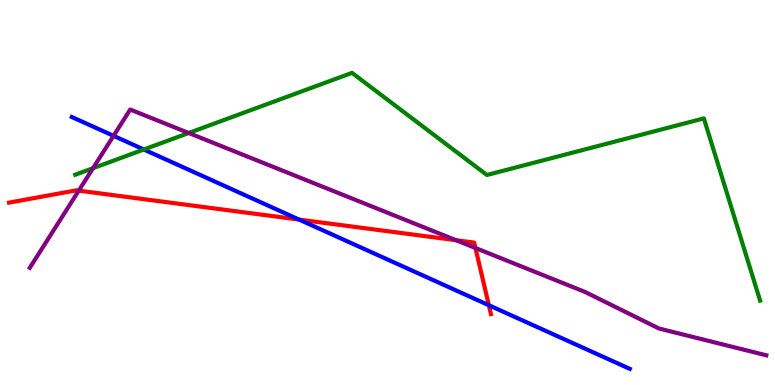[{'lines': ['blue', 'red'], 'intersections': [{'x': 3.86, 'y': 4.3}, {'x': 6.31, 'y': 2.07}]}, {'lines': ['green', 'red'], 'intersections': []}, {'lines': ['purple', 'red'], 'intersections': [{'x': 1.02, 'y': 5.05}, {'x': 5.88, 'y': 3.76}, {'x': 6.13, 'y': 3.56}]}, {'lines': ['blue', 'green'], 'intersections': [{'x': 1.86, 'y': 6.12}]}, {'lines': ['blue', 'purple'], 'intersections': [{'x': 1.47, 'y': 6.47}]}, {'lines': ['green', 'purple'], 'intersections': [{'x': 1.2, 'y': 5.63}, {'x': 2.43, 'y': 6.55}]}]